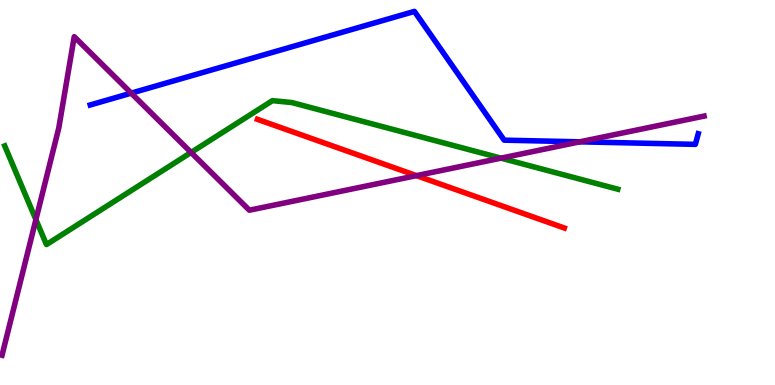[{'lines': ['blue', 'red'], 'intersections': []}, {'lines': ['green', 'red'], 'intersections': []}, {'lines': ['purple', 'red'], 'intersections': [{'x': 5.37, 'y': 5.44}]}, {'lines': ['blue', 'green'], 'intersections': []}, {'lines': ['blue', 'purple'], 'intersections': [{'x': 1.69, 'y': 7.58}, {'x': 7.48, 'y': 6.32}]}, {'lines': ['green', 'purple'], 'intersections': [{'x': 0.463, 'y': 4.3}, {'x': 2.47, 'y': 6.04}, {'x': 6.46, 'y': 5.89}]}]